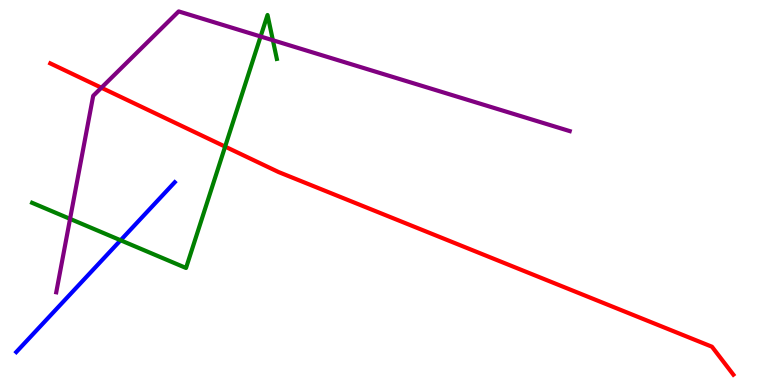[{'lines': ['blue', 'red'], 'intersections': []}, {'lines': ['green', 'red'], 'intersections': [{'x': 2.9, 'y': 6.19}]}, {'lines': ['purple', 'red'], 'intersections': [{'x': 1.31, 'y': 7.72}]}, {'lines': ['blue', 'green'], 'intersections': [{'x': 1.56, 'y': 3.76}]}, {'lines': ['blue', 'purple'], 'intersections': []}, {'lines': ['green', 'purple'], 'intersections': [{'x': 0.904, 'y': 4.31}, {'x': 3.36, 'y': 9.05}, {'x': 3.52, 'y': 8.95}]}]